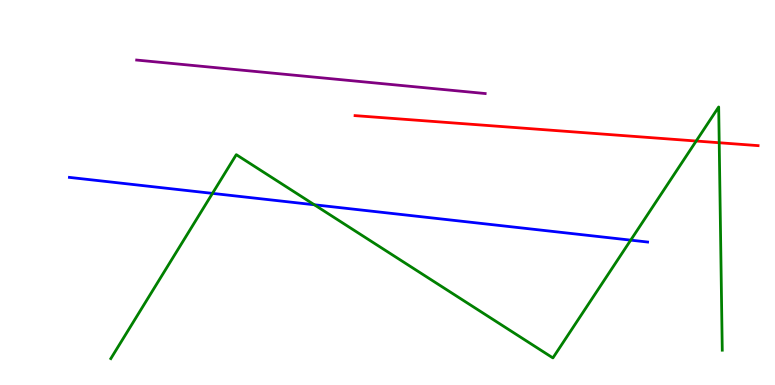[{'lines': ['blue', 'red'], 'intersections': []}, {'lines': ['green', 'red'], 'intersections': [{'x': 8.98, 'y': 6.34}, {'x': 9.28, 'y': 6.29}]}, {'lines': ['purple', 'red'], 'intersections': []}, {'lines': ['blue', 'green'], 'intersections': [{'x': 2.74, 'y': 4.98}, {'x': 4.06, 'y': 4.68}, {'x': 8.14, 'y': 3.76}]}, {'lines': ['blue', 'purple'], 'intersections': []}, {'lines': ['green', 'purple'], 'intersections': []}]